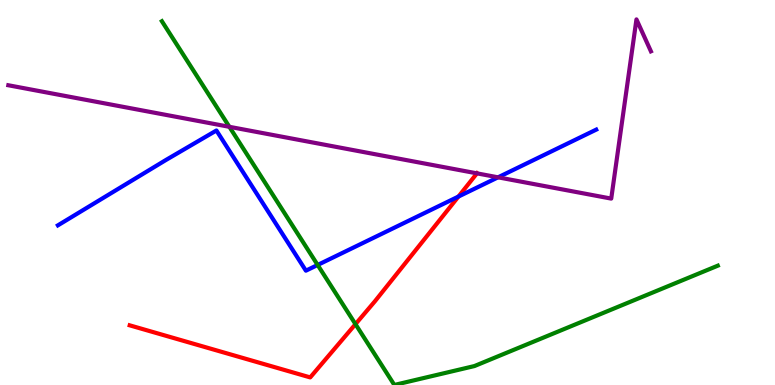[{'lines': ['blue', 'red'], 'intersections': [{'x': 5.92, 'y': 4.89}]}, {'lines': ['green', 'red'], 'intersections': [{'x': 4.59, 'y': 1.58}]}, {'lines': ['purple', 'red'], 'intersections': [{'x': 6.15, 'y': 5.5}]}, {'lines': ['blue', 'green'], 'intersections': [{'x': 4.1, 'y': 3.12}]}, {'lines': ['blue', 'purple'], 'intersections': [{'x': 6.43, 'y': 5.39}]}, {'lines': ['green', 'purple'], 'intersections': [{'x': 2.96, 'y': 6.71}]}]